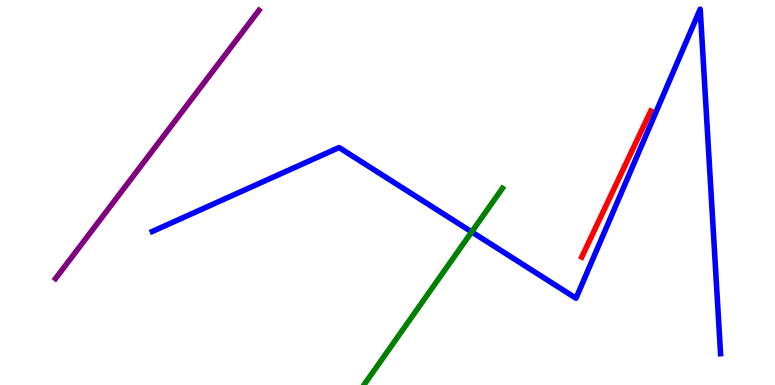[{'lines': ['blue', 'red'], 'intersections': []}, {'lines': ['green', 'red'], 'intersections': []}, {'lines': ['purple', 'red'], 'intersections': []}, {'lines': ['blue', 'green'], 'intersections': [{'x': 6.09, 'y': 3.98}]}, {'lines': ['blue', 'purple'], 'intersections': []}, {'lines': ['green', 'purple'], 'intersections': []}]